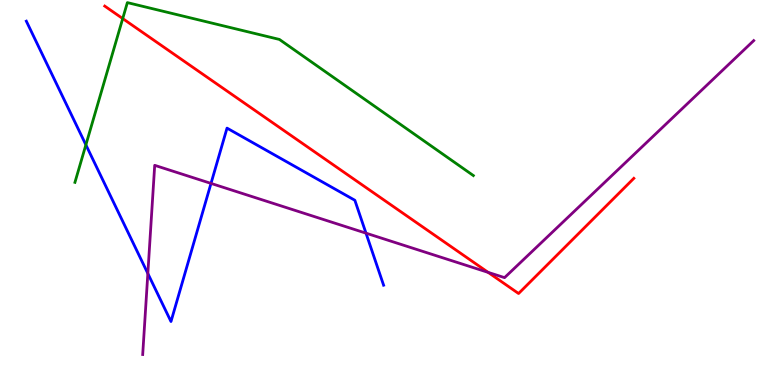[{'lines': ['blue', 'red'], 'intersections': []}, {'lines': ['green', 'red'], 'intersections': [{'x': 1.58, 'y': 9.52}]}, {'lines': ['purple', 'red'], 'intersections': [{'x': 6.3, 'y': 2.93}]}, {'lines': ['blue', 'green'], 'intersections': [{'x': 1.11, 'y': 6.24}]}, {'lines': ['blue', 'purple'], 'intersections': [{'x': 1.91, 'y': 2.9}, {'x': 2.72, 'y': 5.24}, {'x': 4.72, 'y': 3.94}]}, {'lines': ['green', 'purple'], 'intersections': []}]